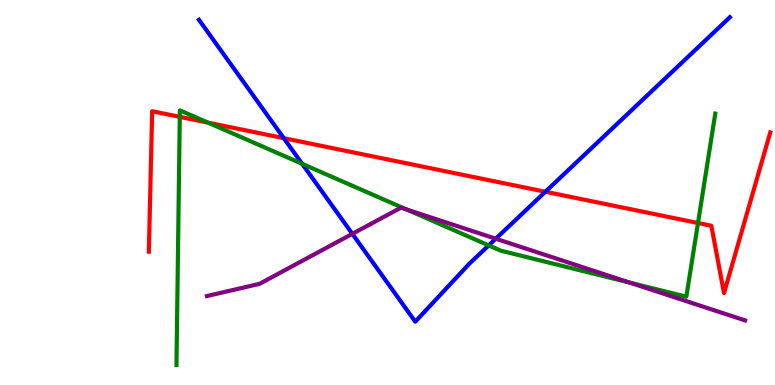[{'lines': ['blue', 'red'], 'intersections': [{'x': 3.66, 'y': 6.41}, {'x': 7.04, 'y': 5.02}]}, {'lines': ['green', 'red'], 'intersections': [{'x': 2.32, 'y': 6.96}, {'x': 2.68, 'y': 6.81}, {'x': 9.01, 'y': 4.21}]}, {'lines': ['purple', 'red'], 'intersections': []}, {'lines': ['blue', 'green'], 'intersections': [{'x': 3.9, 'y': 5.74}, {'x': 6.31, 'y': 3.63}]}, {'lines': ['blue', 'purple'], 'intersections': [{'x': 4.55, 'y': 3.93}, {'x': 6.4, 'y': 3.8}]}, {'lines': ['green', 'purple'], 'intersections': [{'x': 5.25, 'y': 4.56}, {'x': 8.13, 'y': 2.66}]}]